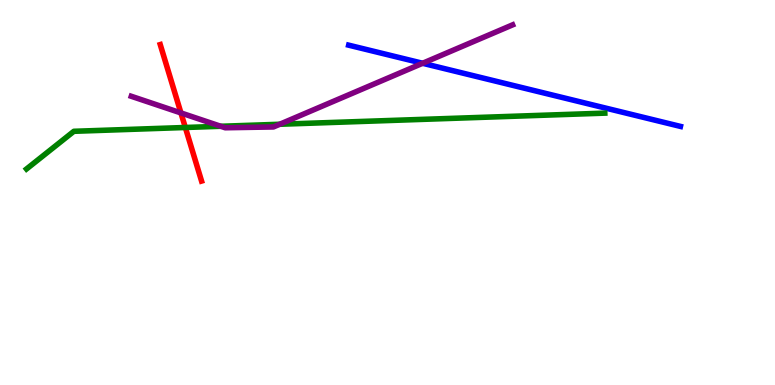[{'lines': ['blue', 'red'], 'intersections': []}, {'lines': ['green', 'red'], 'intersections': [{'x': 2.39, 'y': 6.69}]}, {'lines': ['purple', 'red'], 'intersections': [{'x': 2.33, 'y': 7.07}]}, {'lines': ['blue', 'green'], 'intersections': []}, {'lines': ['blue', 'purple'], 'intersections': [{'x': 5.45, 'y': 8.36}]}, {'lines': ['green', 'purple'], 'intersections': [{'x': 2.85, 'y': 6.72}, {'x': 3.61, 'y': 6.77}]}]